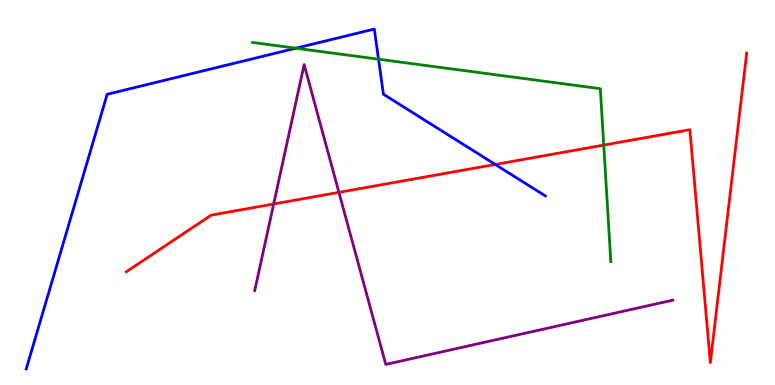[{'lines': ['blue', 'red'], 'intersections': [{'x': 6.39, 'y': 5.73}]}, {'lines': ['green', 'red'], 'intersections': [{'x': 7.79, 'y': 6.23}]}, {'lines': ['purple', 'red'], 'intersections': [{'x': 3.53, 'y': 4.7}, {'x': 4.37, 'y': 5.0}]}, {'lines': ['blue', 'green'], 'intersections': [{'x': 3.82, 'y': 8.75}, {'x': 4.88, 'y': 8.46}]}, {'lines': ['blue', 'purple'], 'intersections': []}, {'lines': ['green', 'purple'], 'intersections': []}]